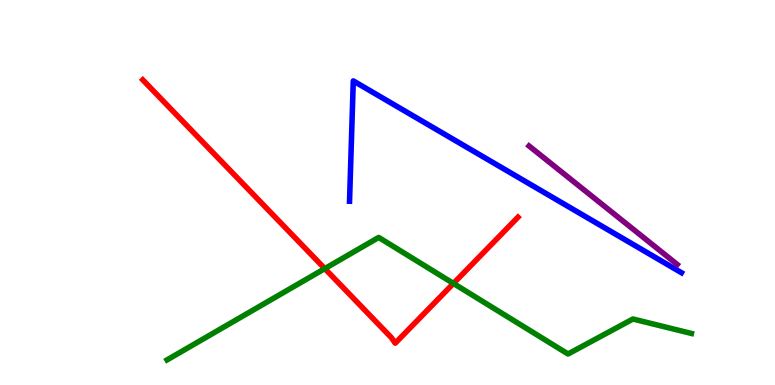[{'lines': ['blue', 'red'], 'intersections': []}, {'lines': ['green', 'red'], 'intersections': [{'x': 4.19, 'y': 3.02}, {'x': 5.85, 'y': 2.64}]}, {'lines': ['purple', 'red'], 'intersections': []}, {'lines': ['blue', 'green'], 'intersections': []}, {'lines': ['blue', 'purple'], 'intersections': []}, {'lines': ['green', 'purple'], 'intersections': []}]